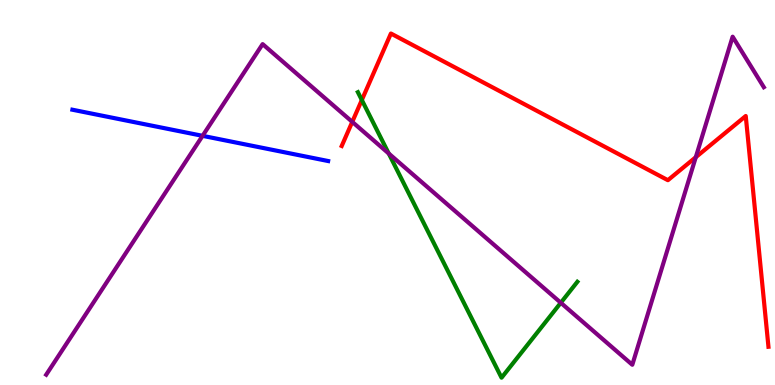[{'lines': ['blue', 'red'], 'intersections': []}, {'lines': ['green', 'red'], 'intersections': [{'x': 4.67, 'y': 7.4}]}, {'lines': ['purple', 'red'], 'intersections': [{'x': 4.55, 'y': 6.83}, {'x': 8.98, 'y': 5.92}]}, {'lines': ['blue', 'green'], 'intersections': []}, {'lines': ['blue', 'purple'], 'intersections': [{'x': 2.61, 'y': 6.47}]}, {'lines': ['green', 'purple'], 'intersections': [{'x': 5.02, 'y': 6.01}, {'x': 7.24, 'y': 2.14}]}]